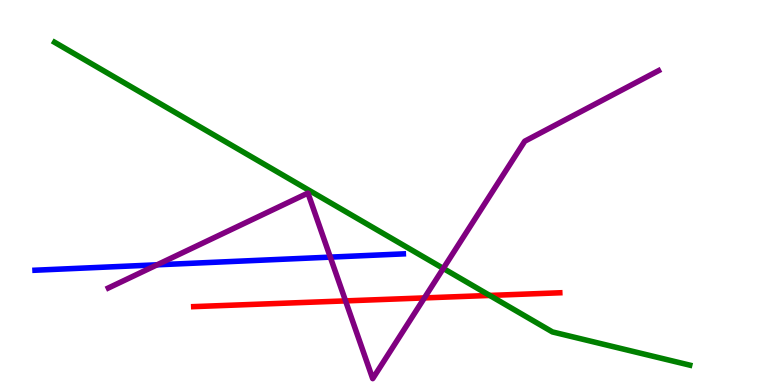[{'lines': ['blue', 'red'], 'intersections': []}, {'lines': ['green', 'red'], 'intersections': [{'x': 6.32, 'y': 2.33}]}, {'lines': ['purple', 'red'], 'intersections': [{'x': 4.46, 'y': 2.18}, {'x': 5.48, 'y': 2.26}]}, {'lines': ['blue', 'green'], 'intersections': []}, {'lines': ['blue', 'purple'], 'intersections': [{'x': 2.03, 'y': 3.12}, {'x': 4.26, 'y': 3.32}]}, {'lines': ['green', 'purple'], 'intersections': [{'x': 5.72, 'y': 3.03}]}]